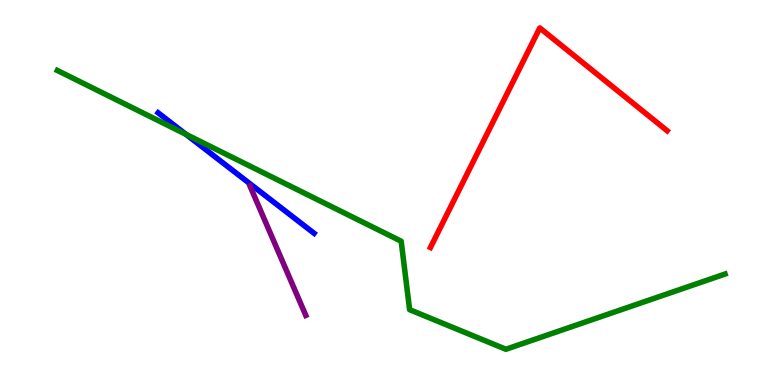[{'lines': ['blue', 'red'], 'intersections': []}, {'lines': ['green', 'red'], 'intersections': []}, {'lines': ['purple', 'red'], 'intersections': []}, {'lines': ['blue', 'green'], 'intersections': [{'x': 2.4, 'y': 6.51}]}, {'lines': ['blue', 'purple'], 'intersections': []}, {'lines': ['green', 'purple'], 'intersections': []}]